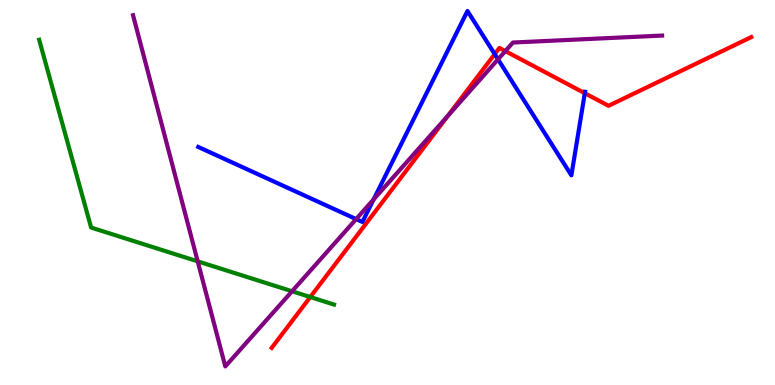[{'lines': ['blue', 'red'], 'intersections': [{'x': 6.38, 'y': 8.59}, {'x': 7.55, 'y': 7.58}]}, {'lines': ['green', 'red'], 'intersections': [{'x': 4.0, 'y': 2.28}]}, {'lines': ['purple', 'red'], 'intersections': [{'x': 5.78, 'y': 6.99}, {'x': 6.52, 'y': 8.67}]}, {'lines': ['blue', 'green'], 'intersections': []}, {'lines': ['blue', 'purple'], 'intersections': [{'x': 4.6, 'y': 4.31}, {'x': 4.82, 'y': 4.82}, {'x': 6.43, 'y': 8.46}]}, {'lines': ['green', 'purple'], 'intersections': [{'x': 2.55, 'y': 3.21}, {'x': 3.77, 'y': 2.43}]}]